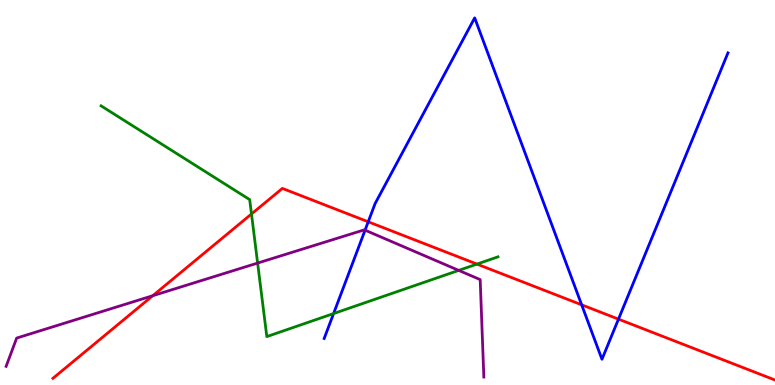[{'lines': ['blue', 'red'], 'intersections': [{'x': 4.75, 'y': 4.24}, {'x': 7.51, 'y': 2.08}, {'x': 7.98, 'y': 1.71}]}, {'lines': ['green', 'red'], 'intersections': [{'x': 3.24, 'y': 4.44}, {'x': 6.15, 'y': 3.14}]}, {'lines': ['purple', 'red'], 'intersections': [{'x': 1.97, 'y': 2.32}]}, {'lines': ['blue', 'green'], 'intersections': [{'x': 4.3, 'y': 1.86}]}, {'lines': ['blue', 'purple'], 'intersections': [{'x': 4.71, 'y': 4.02}]}, {'lines': ['green', 'purple'], 'intersections': [{'x': 3.32, 'y': 3.17}, {'x': 5.92, 'y': 2.98}]}]